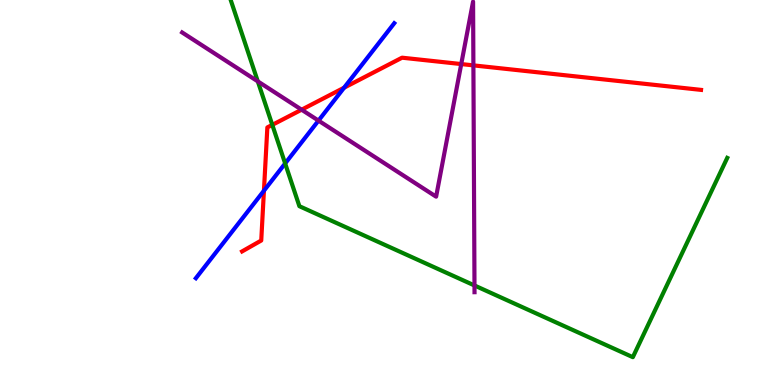[{'lines': ['blue', 'red'], 'intersections': [{'x': 3.41, 'y': 5.05}, {'x': 4.44, 'y': 7.72}]}, {'lines': ['green', 'red'], 'intersections': [{'x': 3.51, 'y': 6.76}]}, {'lines': ['purple', 'red'], 'intersections': [{'x': 3.89, 'y': 7.15}, {'x': 5.95, 'y': 8.34}, {'x': 6.11, 'y': 8.3}]}, {'lines': ['blue', 'green'], 'intersections': [{'x': 3.68, 'y': 5.75}]}, {'lines': ['blue', 'purple'], 'intersections': [{'x': 4.11, 'y': 6.87}]}, {'lines': ['green', 'purple'], 'intersections': [{'x': 3.33, 'y': 7.89}, {'x': 6.12, 'y': 2.59}]}]